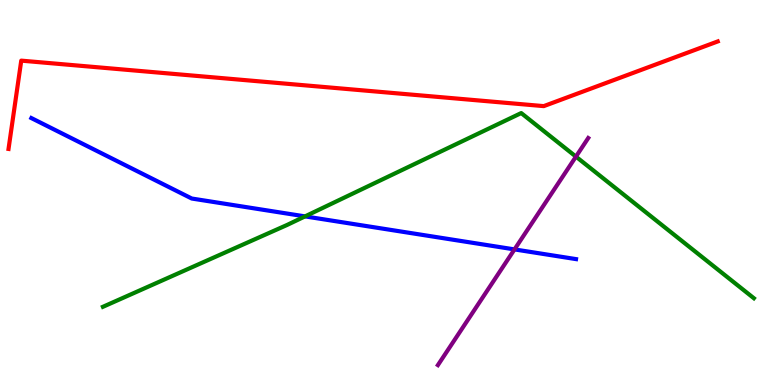[{'lines': ['blue', 'red'], 'intersections': []}, {'lines': ['green', 'red'], 'intersections': []}, {'lines': ['purple', 'red'], 'intersections': []}, {'lines': ['blue', 'green'], 'intersections': [{'x': 3.94, 'y': 4.38}]}, {'lines': ['blue', 'purple'], 'intersections': [{'x': 6.64, 'y': 3.52}]}, {'lines': ['green', 'purple'], 'intersections': [{'x': 7.43, 'y': 5.93}]}]